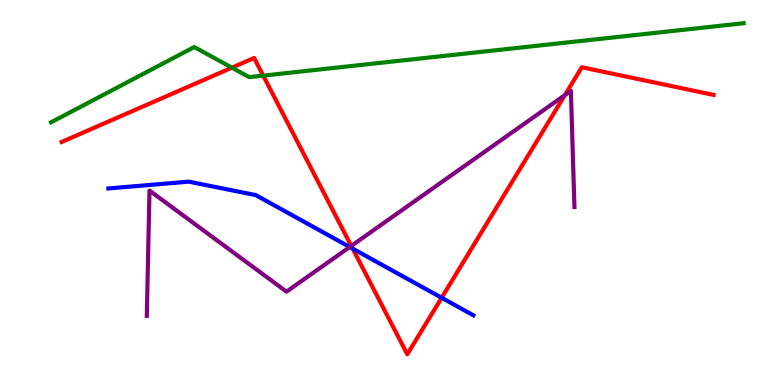[{'lines': ['blue', 'red'], 'intersections': [{'x': 4.55, 'y': 3.54}, {'x': 5.7, 'y': 2.27}]}, {'lines': ['green', 'red'], 'intersections': [{'x': 2.99, 'y': 8.24}, {'x': 3.4, 'y': 8.04}]}, {'lines': ['purple', 'red'], 'intersections': [{'x': 4.53, 'y': 3.61}, {'x': 7.29, 'y': 7.53}]}, {'lines': ['blue', 'green'], 'intersections': []}, {'lines': ['blue', 'purple'], 'intersections': [{'x': 4.51, 'y': 3.58}]}, {'lines': ['green', 'purple'], 'intersections': []}]